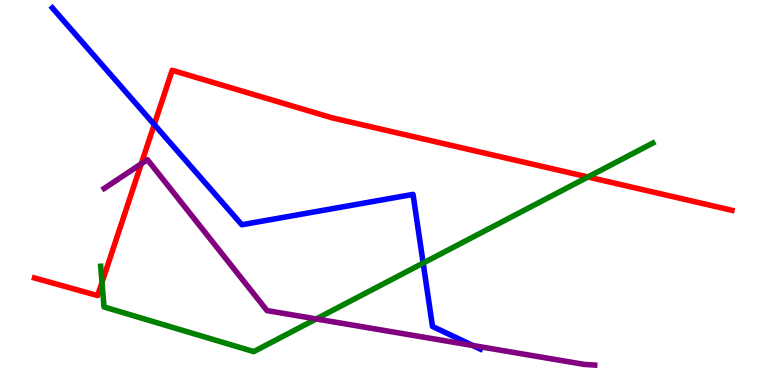[{'lines': ['blue', 'red'], 'intersections': [{'x': 1.99, 'y': 6.77}]}, {'lines': ['green', 'red'], 'intersections': [{'x': 1.32, 'y': 2.66}, {'x': 7.59, 'y': 5.4}]}, {'lines': ['purple', 'red'], 'intersections': [{'x': 1.82, 'y': 5.75}]}, {'lines': ['blue', 'green'], 'intersections': [{'x': 5.46, 'y': 3.17}]}, {'lines': ['blue', 'purple'], 'intersections': [{'x': 6.1, 'y': 1.03}]}, {'lines': ['green', 'purple'], 'intersections': [{'x': 4.08, 'y': 1.72}]}]